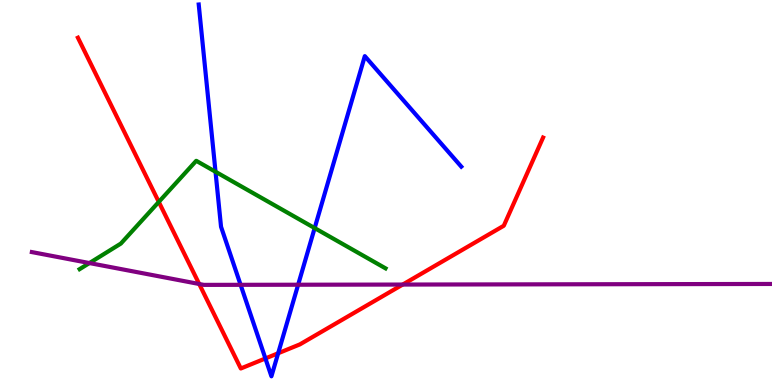[{'lines': ['blue', 'red'], 'intersections': [{'x': 3.42, 'y': 0.689}, {'x': 3.59, 'y': 0.825}]}, {'lines': ['green', 'red'], 'intersections': [{'x': 2.05, 'y': 4.76}]}, {'lines': ['purple', 'red'], 'intersections': [{'x': 2.57, 'y': 2.62}, {'x': 5.2, 'y': 2.61}]}, {'lines': ['blue', 'green'], 'intersections': [{'x': 2.78, 'y': 5.54}, {'x': 4.06, 'y': 4.08}]}, {'lines': ['blue', 'purple'], 'intersections': [{'x': 3.1, 'y': 2.6}, {'x': 3.85, 'y': 2.6}]}, {'lines': ['green', 'purple'], 'intersections': [{'x': 1.15, 'y': 3.17}]}]